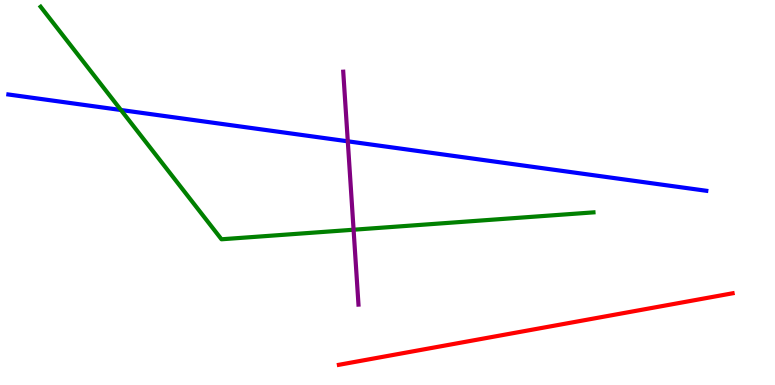[{'lines': ['blue', 'red'], 'intersections': []}, {'lines': ['green', 'red'], 'intersections': []}, {'lines': ['purple', 'red'], 'intersections': []}, {'lines': ['blue', 'green'], 'intersections': [{'x': 1.56, 'y': 7.14}]}, {'lines': ['blue', 'purple'], 'intersections': [{'x': 4.49, 'y': 6.33}]}, {'lines': ['green', 'purple'], 'intersections': [{'x': 4.56, 'y': 4.03}]}]